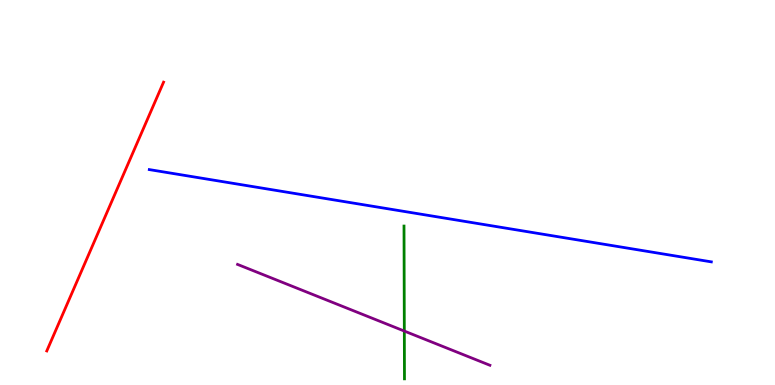[{'lines': ['blue', 'red'], 'intersections': []}, {'lines': ['green', 'red'], 'intersections': []}, {'lines': ['purple', 'red'], 'intersections': []}, {'lines': ['blue', 'green'], 'intersections': []}, {'lines': ['blue', 'purple'], 'intersections': []}, {'lines': ['green', 'purple'], 'intersections': [{'x': 5.22, 'y': 1.4}]}]